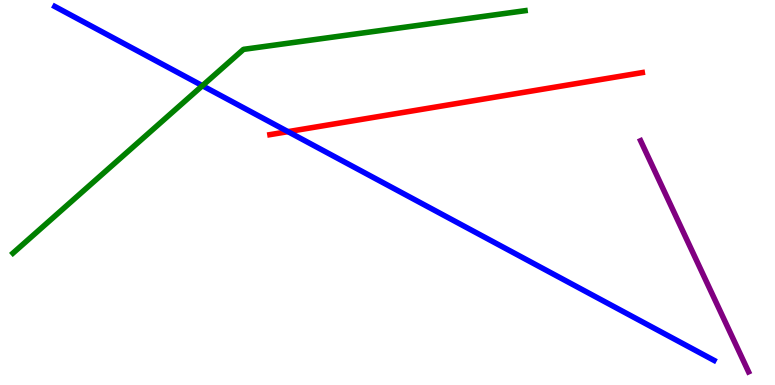[{'lines': ['blue', 'red'], 'intersections': [{'x': 3.72, 'y': 6.58}]}, {'lines': ['green', 'red'], 'intersections': []}, {'lines': ['purple', 'red'], 'intersections': []}, {'lines': ['blue', 'green'], 'intersections': [{'x': 2.61, 'y': 7.77}]}, {'lines': ['blue', 'purple'], 'intersections': []}, {'lines': ['green', 'purple'], 'intersections': []}]